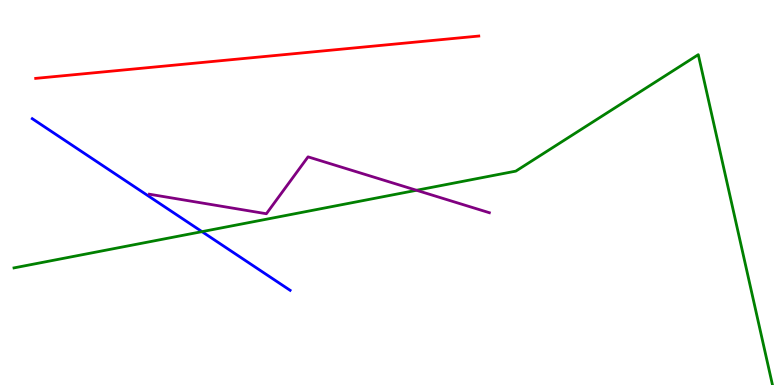[{'lines': ['blue', 'red'], 'intersections': []}, {'lines': ['green', 'red'], 'intersections': []}, {'lines': ['purple', 'red'], 'intersections': []}, {'lines': ['blue', 'green'], 'intersections': [{'x': 2.61, 'y': 3.98}]}, {'lines': ['blue', 'purple'], 'intersections': []}, {'lines': ['green', 'purple'], 'intersections': [{'x': 5.37, 'y': 5.06}]}]